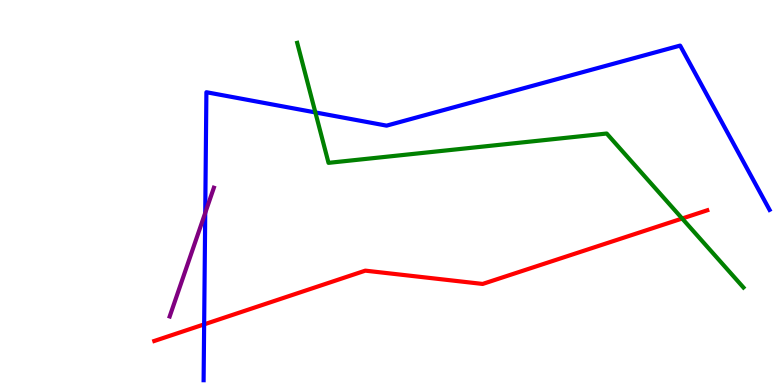[{'lines': ['blue', 'red'], 'intersections': [{'x': 2.63, 'y': 1.58}]}, {'lines': ['green', 'red'], 'intersections': [{'x': 8.8, 'y': 4.32}]}, {'lines': ['purple', 'red'], 'intersections': []}, {'lines': ['blue', 'green'], 'intersections': [{'x': 4.07, 'y': 7.08}]}, {'lines': ['blue', 'purple'], 'intersections': [{'x': 2.65, 'y': 4.47}]}, {'lines': ['green', 'purple'], 'intersections': []}]